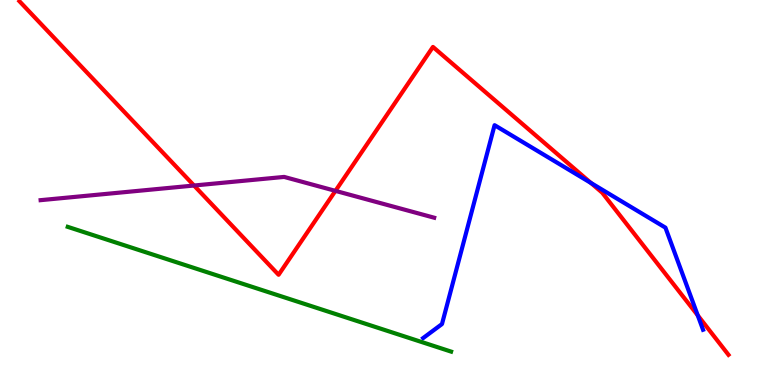[{'lines': ['blue', 'red'], 'intersections': [{'x': 7.62, 'y': 5.25}, {'x': 9.0, 'y': 1.81}]}, {'lines': ['green', 'red'], 'intersections': []}, {'lines': ['purple', 'red'], 'intersections': [{'x': 2.5, 'y': 5.18}, {'x': 4.33, 'y': 5.04}]}, {'lines': ['blue', 'green'], 'intersections': []}, {'lines': ['blue', 'purple'], 'intersections': []}, {'lines': ['green', 'purple'], 'intersections': []}]